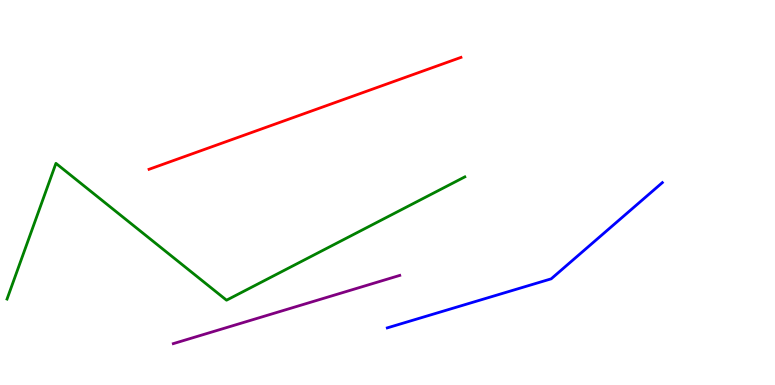[{'lines': ['blue', 'red'], 'intersections': []}, {'lines': ['green', 'red'], 'intersections': []}, {'lines': ['purple', 'red'], 'intersections': []}, {'lines': ['blue', 'green'], 'intersections': []}, {'lines': ['blue', 'purple'], 'intersections': []}, {'lines': ['green', 'purple'], 'intersections': []}]